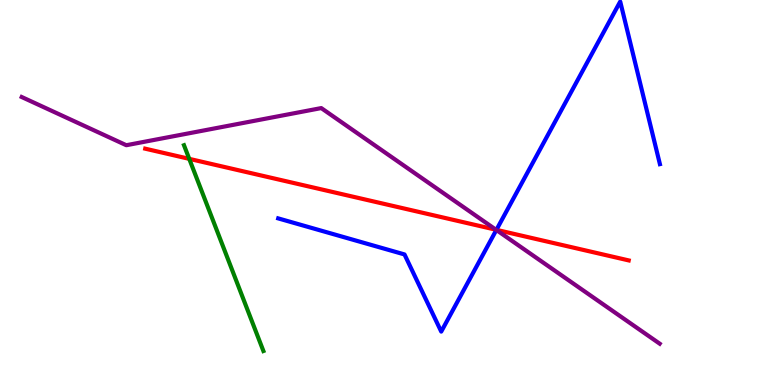[{'lines': ['blue', 'red'], 'intersections': [{'x': 6.41, 'y': 4.03}]}, {'lines': ['green', 'red'], 'intersections': [{'x': 2.44, 'y': 5.87}]}, {'lines': ['purple', 'red'], 'intersections': [{'x': 6.4, 'y': 4.03}]}, {'lines': ['blue', 'green'], 'intersections': []}, {'lines': ['blue', 'purple'], 'intersections': [{'x': 6.4, 'y': 4.03}]}, {'lines': ['green', 'purple'], 'intersections': []}]